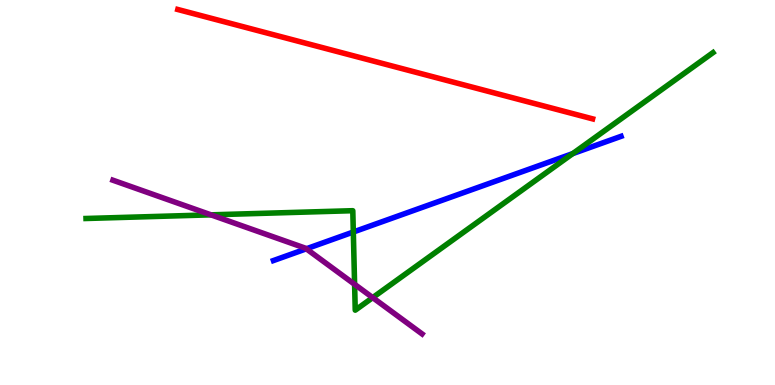[{'lines': ['blue', 'red'], 'intersections': []}, {'lines': ['green', 'red'], 'intersections': []}, {'lines': ['purple', 'red'], 'intersections': []}, {'lines': ['blue', 'green'], 'intersections': [{'x': 4.56, 'y': 3.97}, {'x': 7.39, 'y': 6.01}]}, {'lines': ['blue', 'purple'], 'intersections': [{'x': 3.95, 'y': 3.54}]}, {'lines': ['green', 'purple'], 'intersections': [{'x': 2.72, 'y': 4.42}, {'x': 4.58, 'y': 2.62}, {'x': 4.81, 'y': 2.27}]}]